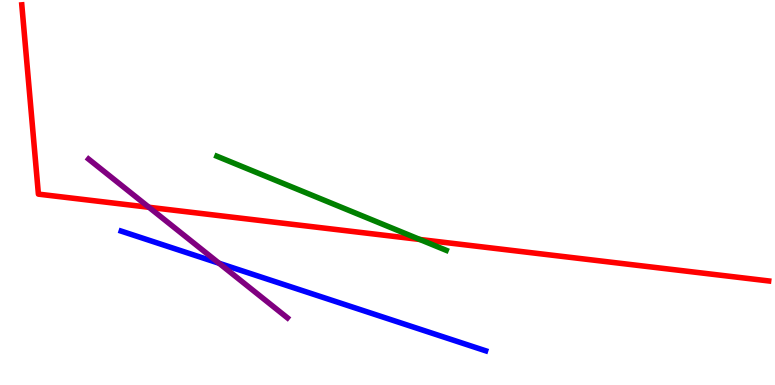[{'lines': ['blue', 'red'], 'intersections': []}, {'lines': ['green', 'red'], 'intersections': [{'x': 5.42, 'y': 3.78}]}, {'lines': ['purple', 'red'], 'intersections': [{'x': 1.92, 'y': 4.62}]}, {'lines': ['blue', 'green'], 'intersections': []}, {'lines': ['blue', 'purple'], 'intersections': [{'x': 2.83, 'y': 3.16}]}, {'lines': ['green', 'purple'], 'intersections': []}]